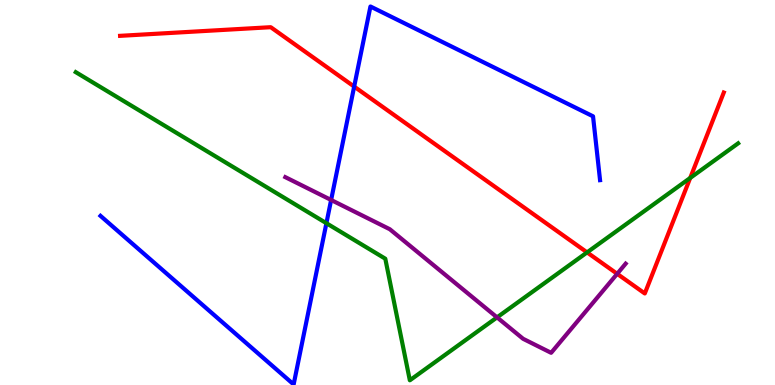[{'lines': ['blue', 'red'], 'intersections': [{'x': 4.57, 'y': 7.75}]}, {'lines': ['green', 'red'], 'intersections': [{'x': 7.58, 'y': 3.44}, {'x': 8.91, 'y': 5.38}]}, {'lines': ['purple', 'red'], 'intersections': [{'x': 7.96, 'y': 2.89}]}, {'lines': ['blue', 'green'], 'intersections': [{'x': 4.21, 'y': 4.2}]}, {'lines': ['blue', 'purple'], 'intersections': [{'x': 4.27, 'y': 4.81}]}, {'lines': ['green', 'purple'], 'intersections': [{'x': 6.41, 'y': 1.76}]}]